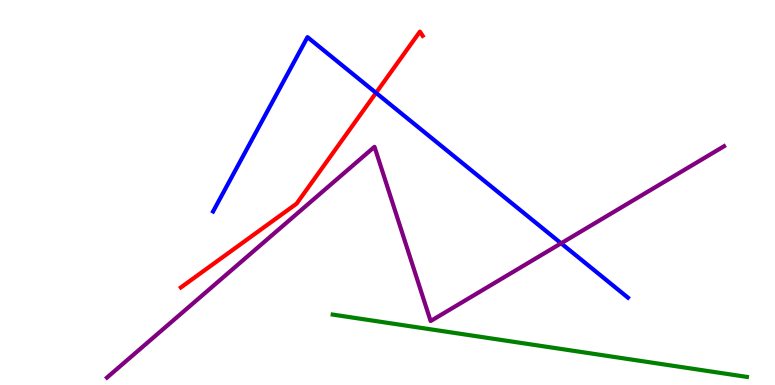[{'lines': ['blue', 'red'], 'intersections': [{'x': 4.85, 'y': 7.59}]}, {'lines': ['green', 'red'], 'intersections': []}, {'lines': ['purple', 'red'], 'intersections': []}, {'lines': ['blue', 'green'], 'intersections': []}, {'lines': ['blue', 'purple'], 'intersections': [{'x': 7.24, 'y': 3.68}]}, {'lines': ['green', 'purple'], 'intersections': []}]